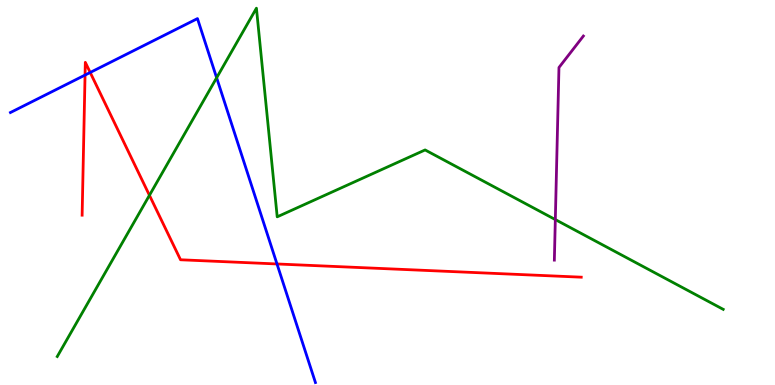[{'lines': ['blue', 'red'], 'intersections': [{'x': 1.1, 'y': 8.05}, {'x': 1.16, 'y': 8.12}, {'x': 3.57, 'y': 3.14}]}, {'lines': ['green', 'red'], 'intersections': [{'x': 1.93, 'y': 4.93}]}, {'lines': ['purple', 'red'], 'intersections': []}, {'lines': ['blue', 'green'], 'intersections': [{'x': 2.8, 'y': 7.98}]}, {'lines': ['blue', 'purple'], 'intersections': []}, {'lines': ['green', 'purple'], 'intersections': [{'x': 7.17, 'y': 4.3}]}]